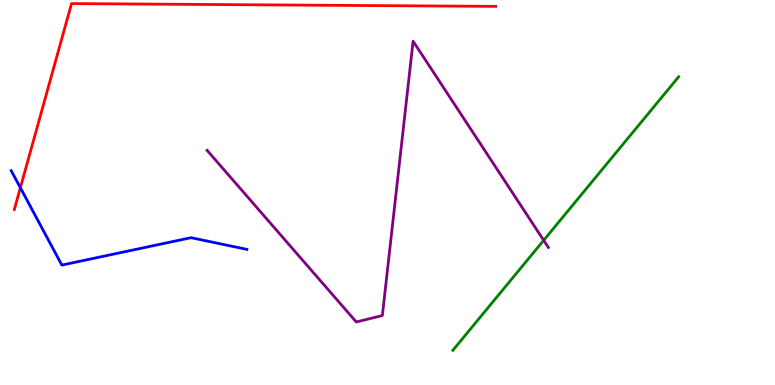[{'lines': ['blue', 'red'], 'intersections': [{'x': 0.263, 'y': 5.12}]}, {'lines': ['green', 'red'], 'intersections': []}, {'lines': ['purple', 'red'], 'intersections': []}, {'lines': ['blue', 'green'], 'intersections': []}, {'lines': ['blue', 'purple'], 'intersections': []}, {'lines': ['green', 'purple'], 'intersections': [{'x': 7.02, 'y': 3.76}]}]